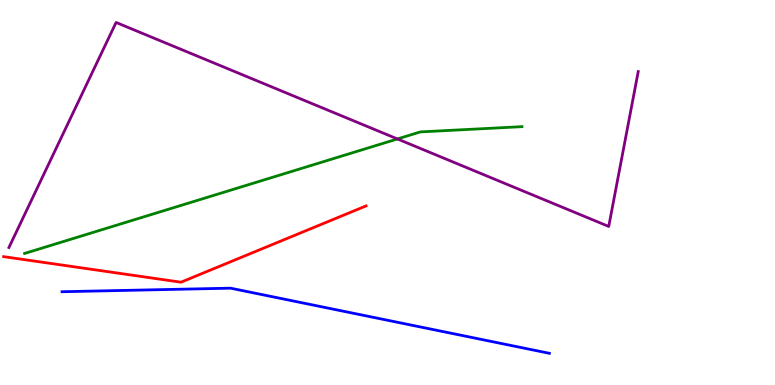[{'lines': ['blue', 'red'], 'intersections': []}, {'lines': ['green', 'red'], 'intersections': []}, {'lines': ['purple', 'red'], 'intersections': []}, {'lines': ['blue', 'green'], 'intersections': []}, {'lines': ['blue', 'purple'], 'intersections': []}, {'lines': ['green', 'purple'], 'intersections': [{'x': 5.13, 'y': 6.39}]}]